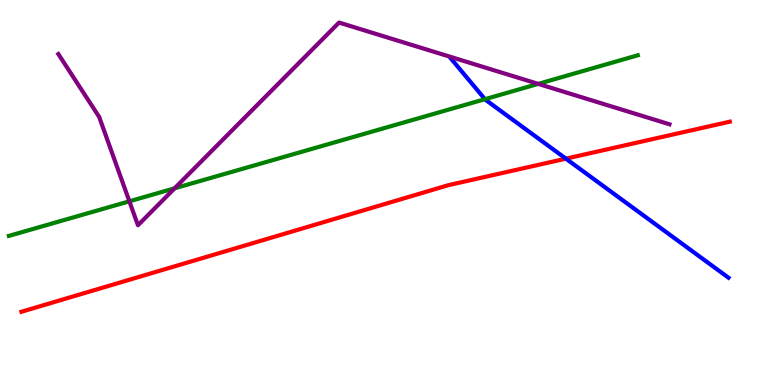[{'lines': ['blue', 'red'], 'intersections': [{'x': 7.3, 'y': 5.88}]}, {'lines': ['green', 'red'], 'intersections': []}, {'lines': ['purple', 'red'], 'intersections': []}, {'lines': ['blue', 'green'], 'intersections': [{'x': 6.26, 'y': 7.42}]}, {'lines': ['blue', 'purple'], 'intersections': []}, {'lines': ['green', 'purple'], 'intersections': [{'x': 1.67, 'y': 4.77}, {'x': 2.25, 'y': 5.11}, {'x': 6.94, 'y': 7.82}]}]